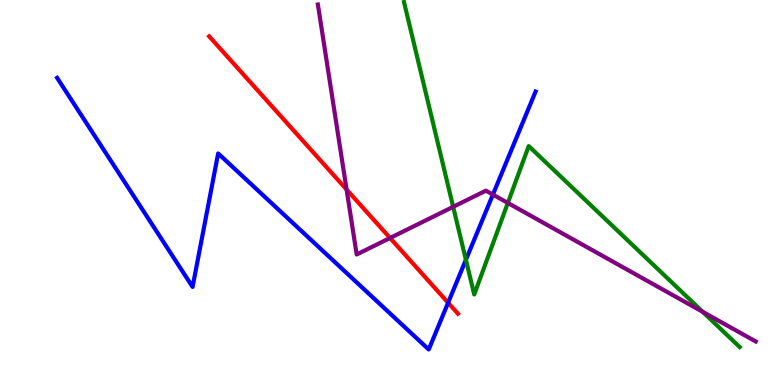[{'lines': ['blue', 'red'], 'intersections': [{'x': 5.78, 'y': 2.14}]}, {'lines': ['green', 'red'], 'intersections': []}, {'lines': ['purple', 'red'], 'intersections': [{'x': 4.47, 'y': 5.08}, {'x': 5.03, 'y': 3.82}]}, {'lines': ['blue', 'green'], 'intersections': [{'x': 6.01, 'y': 3.25}]}, {'lines': ['blue', 'purple'], 'intersections': [{'x': 6.36, 'y': 4.95}]}, {'lines': ['green', 'purple'], 'intersections': [{'x': 5.85, 'y': 4.63}, {'x': 6.55, 'y': 4.73}, {'x': 9.07, 'y': 1.9}]}]